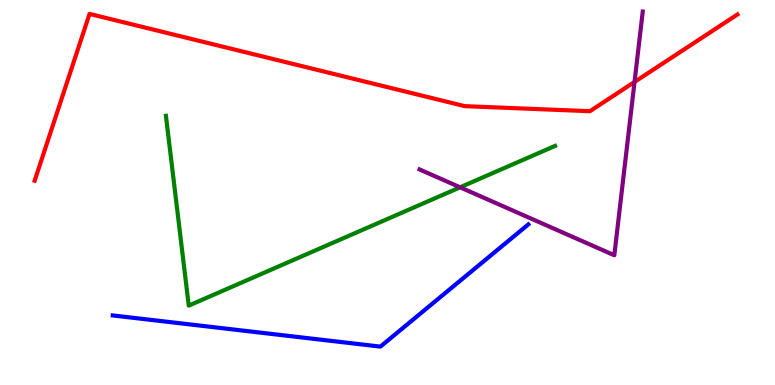[{'lines': ['blue', 'red'], 'intersections': []}, {'lines': ['green', 'red'], 'intersections': []}, {'lines': ['purple', 'red'], 'intersections': [{'x': 8.19, 'y': 7.87}]}, {'lines': ['blue', 'green'], 'intersections': []}, {'lines': ['blue', 'purple'], 'intersections': []}, {'lines': ['green', 'purple'], 'intersections': [{'x': 5.94, 'y': 5.13}]}]